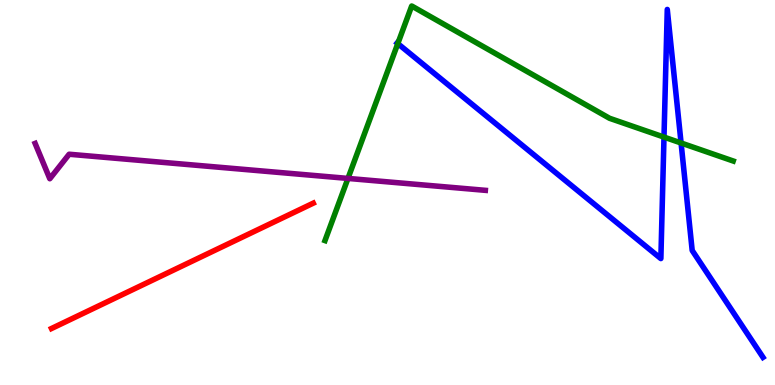[{'lines': ['blue', 'red'], 'intersections': []}, {'lines': ['green', 'red'], 'intersections': []}, {'lines': ['purple', 'red'], 'intersections': []}, {'lines': ['blue', 'green'], 'intersections': [{'x': 5.13, 'y': 8.87}, {'x': 8.57, 'y': 6.44}, {'x': 8.79, 'y': 6.29}]}, {'lines': ['blue', 'purple'], 'intersections': []}, {'lines': ['green', 'purple'], 'intersections': [{'x': 4.49, 'y': 5.37}]}]